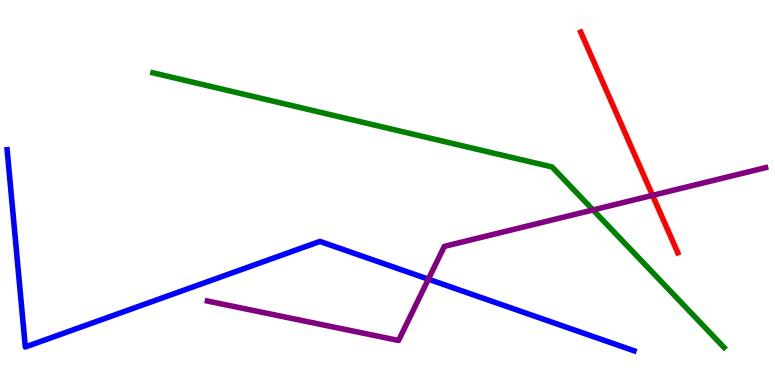[{'lines': ['blue', 'red'], 'intersections': []}, {'lines': ['green', 'red'], 'intersections': []}, {'lines': ['purple', 'red'], 'intersections': [{'x': 8.42, 'y': 4.93}]}, {'lines': ['blue', 'green'], 'intersections': []}, {'lines': ['blue', 'purple'], 'intersections': [{'x': 5.53, 'y': 2.75}]}, {'lines': ['green', 'purple'], 'intersections': [{'x': 7.65, 'y': 4.55}]}]